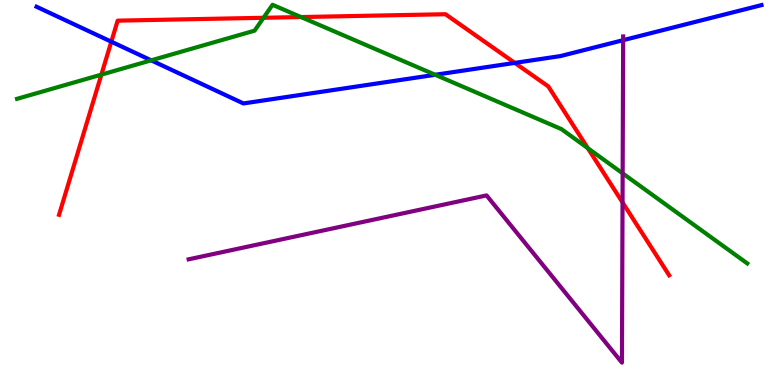[{'lines': ['blue', 'red'], 'intersections': [{'x': 1.44, 'y': 8.92}, {'x': 6.64, 'y': 8.37}]}, {'lines': ['green', 'red'], 'intersections': [{'x': 1.31, 'y': 8.06}, {'x': 3.4, 'y': 9.54}, {'x': 3.88, 'y': 9.56}, {'x': 7.58, 'y': 6.15}]}, {'lines': ['purple', 'red'], 'intersections': [{'x': 8.03, 'y': 4.74}]}, {'lines': ['blue', 'green'], 'intersections': [{'x': 1.95, 'y': 8.43}, {'x': 5.62, 'y': 8.06}]}, {'lines': ['blue', 'purple'], 'intersections': [{'x': 8.04, 'y': 8.96}]}, {'lines': ['green', 'purple'], 'intersections': [{'x': 8.03, 'y': 5.5}]}]